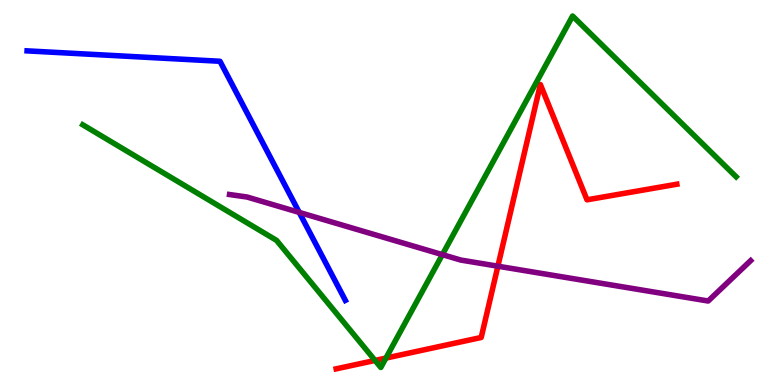[{'lines': ['blue', 'red'], 'intersections': []}, {'lines': ['green', 'red'], 'intersections': [{'x': 4.84, 'y': 0.638}, {'x': 4.98, 'y': 0.699}]}, {'lines': ['purple', 'red'], 'intersections': [{'x': 6.42, 'y': 3.09}]}, {'lines': ['blue', 'green'], 'intersections': []}, {'lines': ['blue', 'purple'], 'intersections': [{'x': 3.86, 'y': 4.48}]}, {'lines': ['green', 'purple'], 'intersections': [{'x': 5.71, 'y': 3.39}]}]